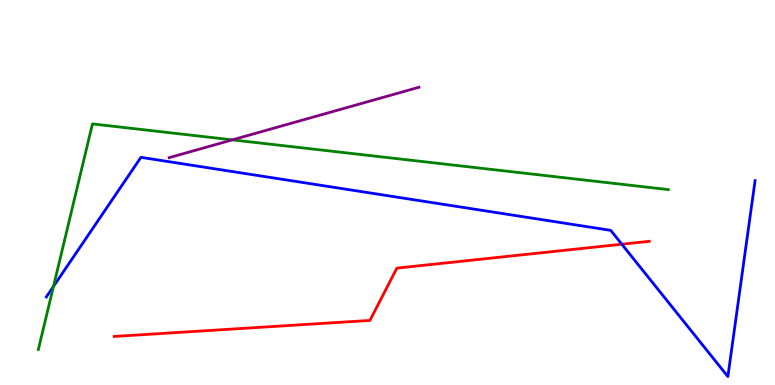[{'lines': ['blue', 'red'], 'intersections': [{'x': 8.02, 'y': 3.66}]}, {'lines': ['green', 'red'], 'intersections': []}, {'lines': ['purple', 'red'], 'intersections': []}, {'lines': ['blue', 'green'], 'intersections': [{'x': 0.69, 'y': 2.56}]}, {'lines': ['blue', 'purple'], 'intersections': []}, {'lines': ['green', 'purple'], 'intersections': [{'x': 3.0, 'y': 6.37}]}]